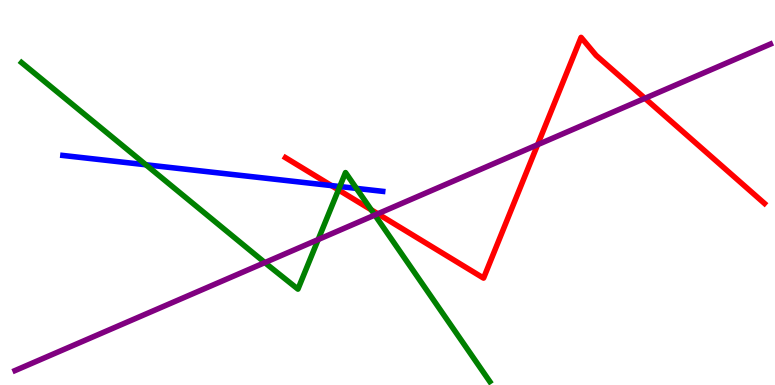[{'lines': ['blue', 'red'], 'intersections': [{'x': 4.28, 'y': 5.18}]}, {'lines': ['green', 'red'], 'intersections': [{'x': 4.37, 'y': 5.07}, {'x': 4.79, 'y': 4.55}]}, {'lines': ['purple', 'red'], 'intersections': [{'x': 4.87, 'y': 4.45}, {'x': 6.94, 'y': 6.24}, {'x': 8.32, 'y': 7.45}]}, {'lines': ['blue', 'green'], 'intersections': [{'x': 1.88, 'y': 5.72}, {'x': 4.38, 'y': 5.16}, {'x': 4.6, 'y': 5.11}]}, {'lines': ['blue', 'purple'], 'intersections': []}, {'lines': ['green', 'purple'], 'intersections': [{'x': 3.42, 'y': 3.18}, {'x': 4.11, 'y': 3.78}, {'x': 4.84, 'y': 4.41}]}]